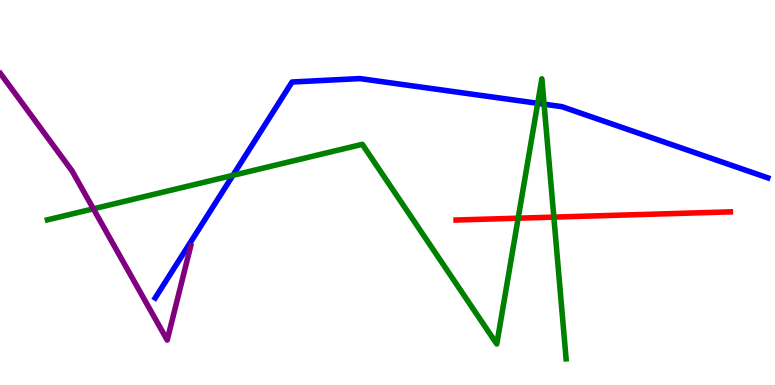[{'lines': ['blue', 'red'], 'intersections': []}, {'lines': ['green', 'red'], 'intersections': [{'x': 6.69, 'y': 4.33}, {'x': 7.15, 'y': 4.36}]}, {'lines': ['purple', 'red'], 'intersections': []}, {'lines': ['blue', 'green'], 'intersections': [{'x': 3.01, 'y': 5.45}, {'x': 6.94, 'y': 7.32}, {'x': 7.02, 'y': 7.29}]}, {'lines': ['blue', 'purple'], 'intersections': []}, {'lines': ['green', 'purple'], 'intersections': [{'x': 1.2, 'y': 4.58}]}]